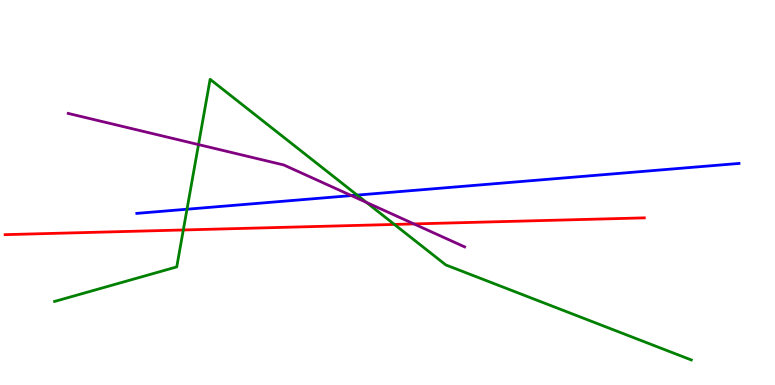[{'lines': ['blue', 'red'], 'intersections': []}, {'lines': ['green', 'red'], 'intersections': [{'x': 2.37, 'y': 4.03}, {'x': 5.09, 'y': 4.17}]}, {'lines': ['purple', 'red'], 'intersections': [{'x': 5.34, 'y': 4.18}]}, {'lines': ['blue', 'green'], 'intersections': [{'x': 2.41, 'y': 4.57}, {'x': 4.61, 'y': 4.93}]}, {'lines': ['blue', 'purple'], 'intersections': [{'x': 4.53, 'y': 4.92}]}, {'lines': ['green', 'purple'], 'intersections': [{'x': 2.56, 'y': 6.24}, {'x': 4.73, 'y': 4.74}]}]